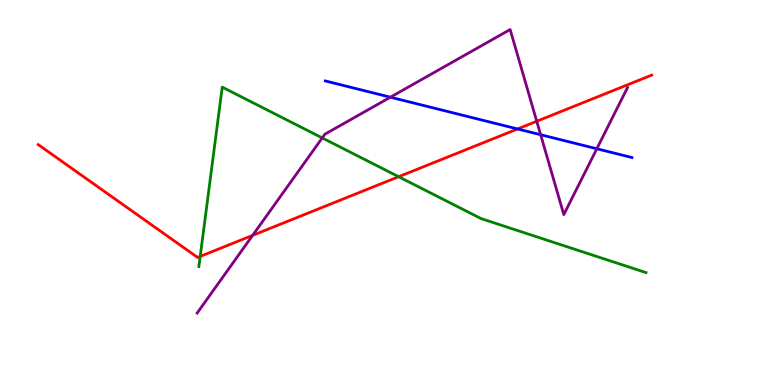[{'lines': ['blue', 'red'], 'intersections': [{'x': 6.68, 'y': 6.65}]}, {'lines': ['green', 'red'], 'intersections': [{'x': 2.58, 'y': 3.34}, {'x': 5.14, 'y': 5.41}]}, {'lines': ['purple', 'red'], 'intersections': [{'x': 3.26, 'y': 3.89}, {'x': 6.93, 'y': 6.85}]}, {'lines': ['blue', 'green'], 'intersections': []}, {'lines': ['blue', 'purple'], 'intersections': [{'x': 5.04, 'y': 7.48}, {'x': 6.98, 'y': 6.5}, {'x': 7.7, 'y': 6.14}]}, {'lines': ['green', 'purple'], 'intersections': [{'x': 4.16, 'y': 6.42}]}]